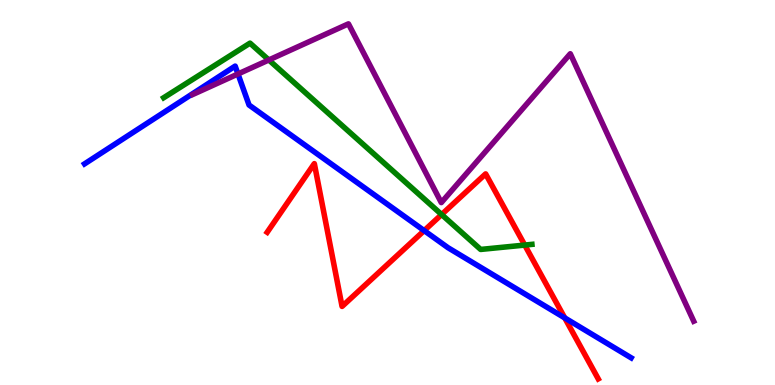[{'lines': ['blue', 'red'], 'intersections': [{'x': 5.47, 'y': 4.01}, {'x': 7.29, 'y': 1.74}]}, {'lines': ['green', 'red'], 'intersections': [{'x': 5.7, 'y': 4.43}, {'x': 6.77, 'y': 3.63}]}, {'lines': ['purple', 'red'], 'intersections': []}, {'lines': ['blue', 'green'], 'intersections': []}, {'lines': ['blue', 'purple'], 'intersections': [{'x': 3.07, 'y': 8.08}]}, {'lines': ['green', 'purple'], 'intersections': [{'x': 3.47, 'y': 8.44}]}]